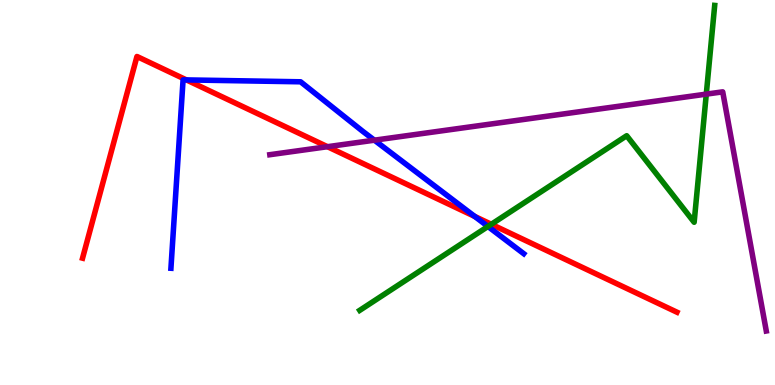[{'lines': ['blue', 'red'], 'intersections': [{'x': 2.41, 'y': 7.92}, {'x': 6.13, 'y': 4.38}]}, {'lines': ['green', 'red'], 'intersections': [{'x': 6.34, 'y': 4.17}]}, {'lines': ['purple', 'red'], 'intersections': [{'x': 4.23, 'y': 6.19}]}, {'lines': ['blue', 'green'], 'intersections': [{'x': 6.3, 'y': 4.12}]}, {'lines': ['blue', 'purple'], 'intersections': [{'x': 4.83, 'y': 6.36}]}, {'lines': ['green', 'purple'], 'intersections': [{'x': 9.11, 'y': 7.56}]}]